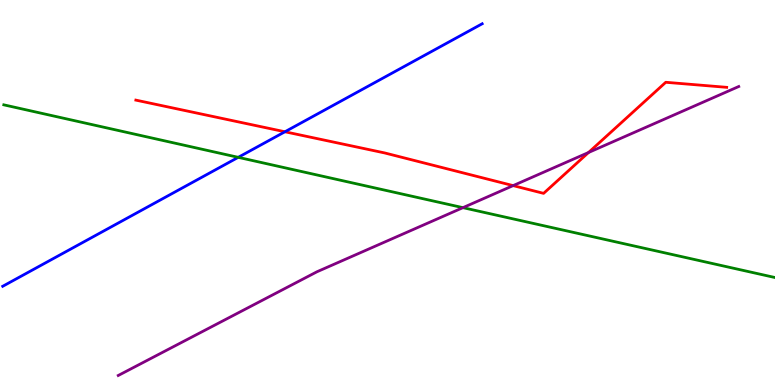[{'lines': ['blue', 'red'], 'intersections': [{'x': 3.68, 'y': 6.58}]}, {'lines': ['green', 'red'], 'intersections': []}, {'lines': ['purple', 'red'], 'intersections': [{'x': 6.62, 'y': 5.18}, {'x': 7.59, 'y': 6.04}]}, {'lines': ['blue', 'green'], 'intersections': [{'x': 3.07, 'y': 5.91}]}, {'lines': ['blue', 'purple'], 'intersections': []}, {'lines': ['green', 'purple'], 'intersections': [{'x': 5.97, 'y': 4.61}]}]